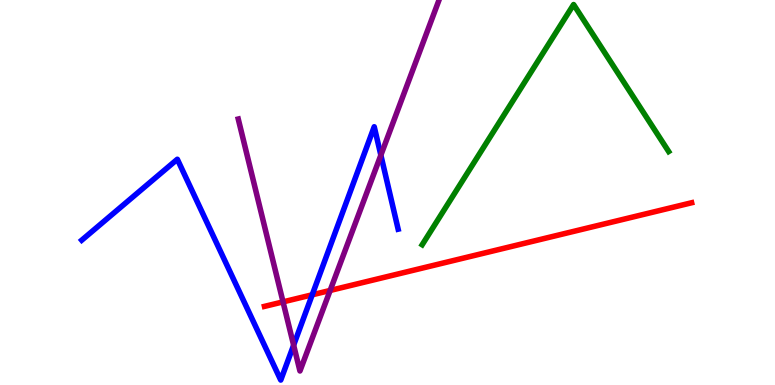[{'lines': ['blue', 'red'], 'intersections': [{'x': 4.03, 'y': 2.34}]}, {'lines': ['green', 'red'], 'intersections': []}, {'lines': ['purple', 'red'], 'intersections': [{'x': 3.65, 'y': 2.16}, {'x': 4.26, 'y': 2.46}]}, {'lines': ['blue', 'green'], 'intersections': []}, {'lines': ['blue', 'purple'], 'intersections': [{'x': 3.79, 'y': 1.03}, {'x': 4.91, 'y': 5.97}]}, {'lines': ['green', 'purple'], 'intersections': []}]